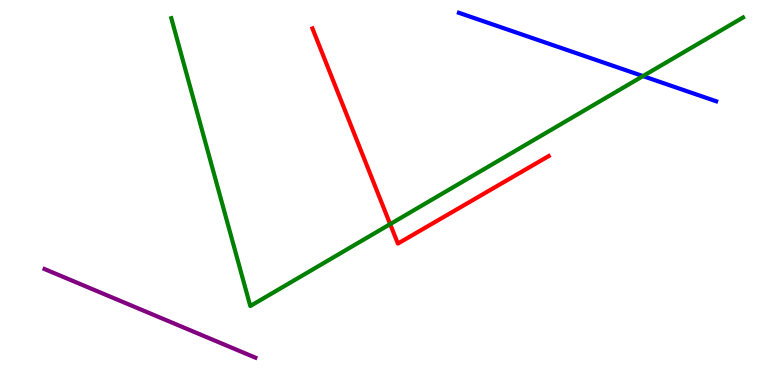[{'lines': ['blue', 'red'], 'intersections': []}, {'lines': ['green', 'red'], 'intersections': [{'x': 5.03, 'y': 4.18}]}, {'lines': ['purple', 'red'], 'intersections': []}, {'lines': ['blue', 'green'], 'intersections': [{'x': 8.3, 'y': 8.02}]}, {'lines': ['blue', 'purple'], 'intersections': []}, {'lines': ['green', 'purple'], 'intersections': []}]